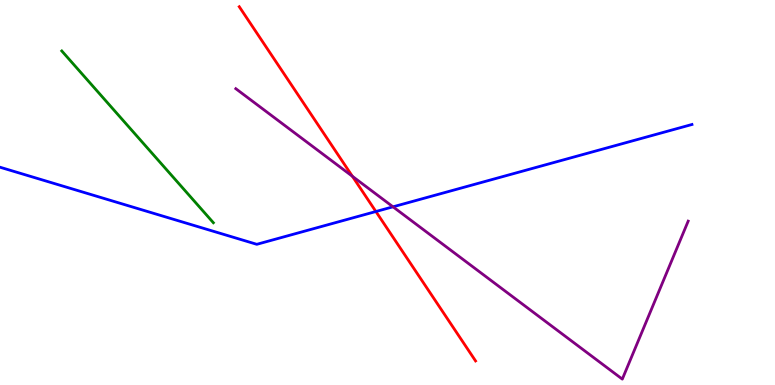[{'lines': ['blue', 'red'], 'intersections': [{'x': 4.85, 'y': 4.51}]}, {'lines': ['green', 'red'], 'intersections': []}, {'lines': ['purple', 'red'], 'intersections': [{'x': 4.55, 'y': 5.42}]}, {'lines': ['blue', 'green'], 'intersections': []}, {'lines': ['blue', 'purple'], 'intersections': [{'x': 5.07, 'y': 4.63}]}, {'lines': ['green', 'purple'], 'intersections': []}]